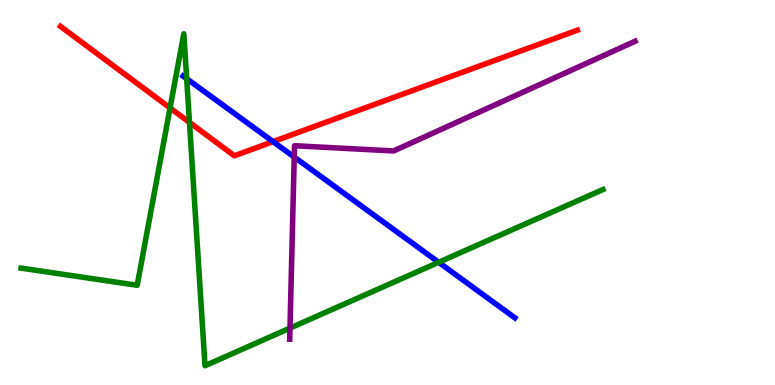[{'lines': ['blue', 'red'], 'intersections': [{'x': 3.52, 'y': 6.32}]}, {'lines': ['green', 'red'], 'intersections': [{'x': 2.19, 'y': 7.2}, {'x': 2.44, 'y': 6.82}]}, {'lines': ['purple', 'red'], 'intersections': []}, {'lines': ['blue', 'green'], 'intersections': [{'x': 2.41, 'y': 7.96}, {'x': 5.66, 'y': 3.19}]}, {'lines': ['blue', 'purple'], 'intersections': [{'x': 3.8, 'y': 5.92}]}, {'lines': ['green', 'purple'], 'intersections': [{'x': 3.74, 'y': 1.48}]}]